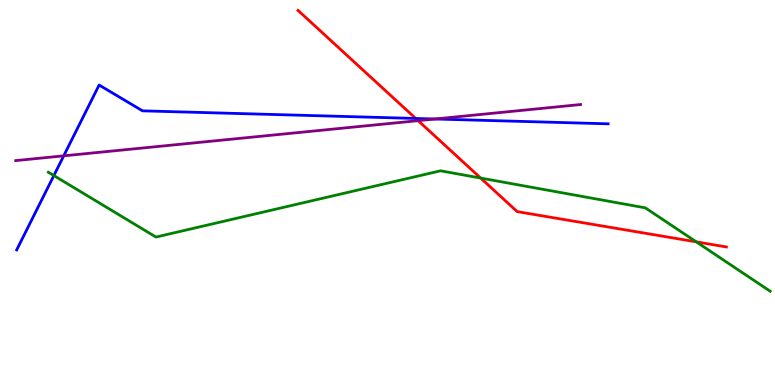[{'lines': ['blue', 'red'], 'intersections': [{'x': 5.36, 'y': 6.92}]}, {'lines': ['green', 'red'], 'intersections': [{'x': 6.2, 'y': 5.38}, {'x': 8.98, 'y': 3.72}]}, {'lines': ['purple', 'red'], 'intersections': [{'x': 5.4, 'y': 6.87}]}, {'lines': ['blue', 'green'], 'intersections': [{'x': 0.695, 'y': 5.44}]}, {'lines': ['blue', 'purple'], 'intersections': [{'x': 0.822, 'y': 5.95}, {'x': 5.61, 'y': 6.91}]}, {'lines': ['green', 'purple'], 'intersections': []}]